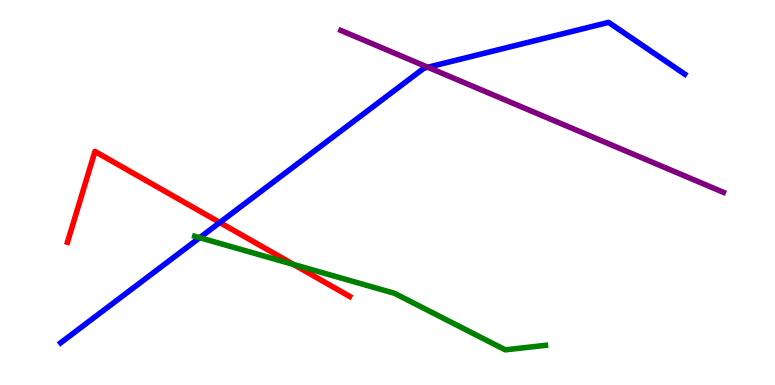[{'lines': ['blue', 'red'], 'intersections': [{'x': 2.84, 'y': 4.22}]}, {'lines': ['green', 'red'], 'intersections': [{'x': 3.79, 'y': 3.13}]}, {'lines': ['purple', 'red'], 'intersections': []}, {'lines': ['blue', 'green'], 'intersections': [{'x': 2.58, 'y': 3.83}]}, {'lines': ['blue', 'purple'], 'intersections': [{'x': 5.52, 'y': 8.25}]}, {'lines': ['green', 'purple'], 'intersections': []}]